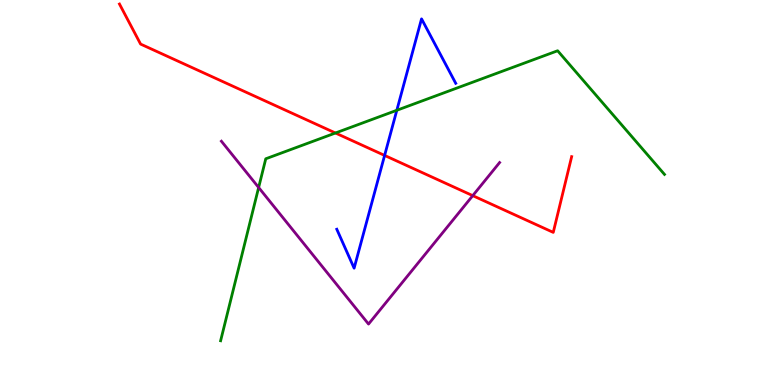[{'lines': ['blue', 'red'], 'intersections': [{'x': 4.96, 'y': 5.96}]}, {'lines': ['green', 'red'], 'intersections': [{'x': 4.33, 'y': 6.55}]}, {'lines': ['purple', 'red'], 'intersections': [{'x': 6.1, 'y': 4.92}]}, {'lines': ['blue', 'green'], 'intersections': [{'x': 5.12, 'y': 7.14}]}, {'lines': ['blue', 'purple'], 'intersections': []}, {'lines': ['green', 'purple'], 'intersections': [{'x': 3.34, 'y': 5.13}]}]